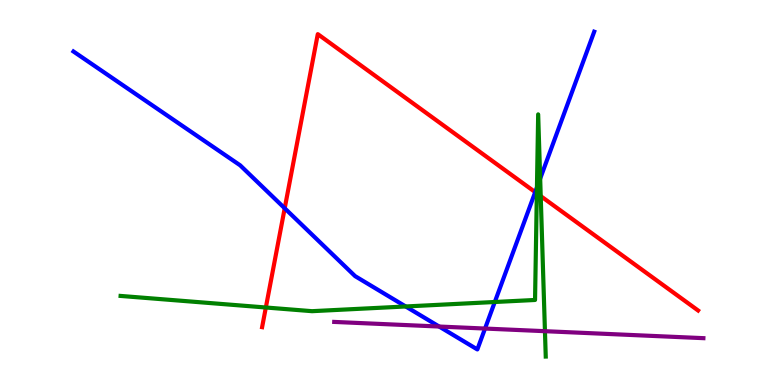[{'lines': ['blue', 'red'], 'intersections': [{'x': 3.67, 'y': 4.59}, {'x': 6.91, 'y': 5.01}]}, {'lines': ['green', 'red'], 'intersections': [{'x': 3.43, 'y': 2.01}, {'x': 6.93, 'y': 4.98}, {'x': 6.98, 'y': 4.91}]}, {'lines': ['purple', 'red'], 'intersections': []}, {'lines': ['blue', 'green'], 'intersections': [{'x': 5.23, 'y': 2.04}, {'x': 6.38, 'y': 2.16}, {'x': 6.93, 'y': 5.13}, {'x': 6.97, 'y': 5.36}]}, {'lines': ['blue', 'purple'], 'intersections': [{'x': 5.67, 'y': 1.52}, {'x': 6.26, 'y': 1.47}]}, {'lines': ['green', 'purple'], 'intersections': [{'x': 7.03, 'y': 1.4}]}]